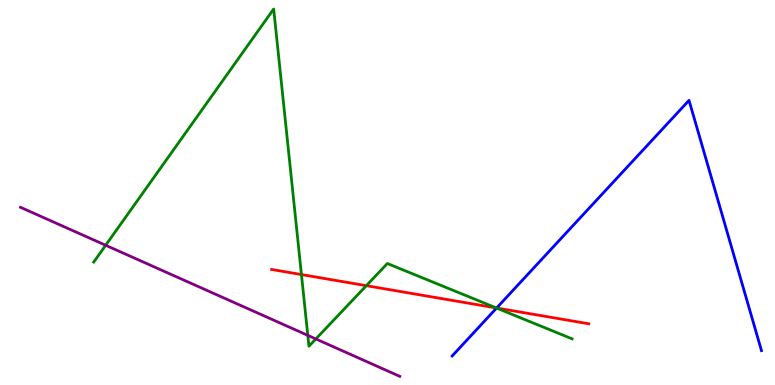[{'lines': ['blue', 'red'], 'intersections': [{'x': 6.41, 'y': 2.0}]}, {'lines': ['green', 'red'], 'intersections': [{'x': 3.89, 'y': 2.87}, {'x': 4.73, 'y': 2.58}, {'x': 6.4, 'y': 2.0}]}, {'lines': ['purple', 'red'], 'intersections': []}, {'lines': ['blue', 'green'], 'intersections': [{'x': 6.41, 'y': 2.0}]}, {'lines': ['blue', 'purple'], 'intersections': []}, {'lines': ['green', 'purple'], 'intersections': [{'x': 1.36, 'y': 3.63}, {'x': 3.97, 'y': 1.29}, {'x': 4.08, 'y': 1.2}]}]